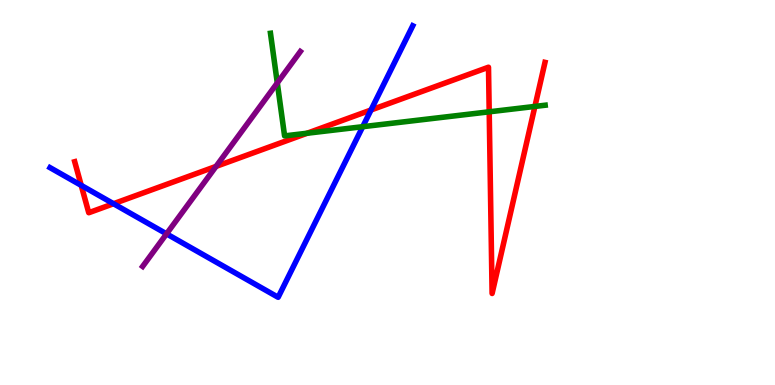[{'lines': ['blue', 'red'], 'intersections': [{'x': 1.05, 'y': 5.19}, {'x': 1.46, 'y': 4.71}, {'x': 4.79, 'y': 7.14}]}, {'lines': ['green', 'red'], 'intersections': [{'x': 3.96, 'y': 6.54}, {'x': 6.31, 'y': 7.1}, {'x': 6.9, 'y': 7.24}]}, {'lines': ['purple', 'red'], 'intersections': [{'x': 2.79, 'y': 5.68}]}, {'lines': ['blue', 'green'], 'intersections': [{'x': 4.68, 'y': 6.71}]}, {'lines': ['blue', 'purple'], 'intersections': [{'x': 2.15, 'y': 3.93}]}, {'lines': ['green', 'purple'], 'intersections': [{'x': 3.58, 'y': 7.85}]}]